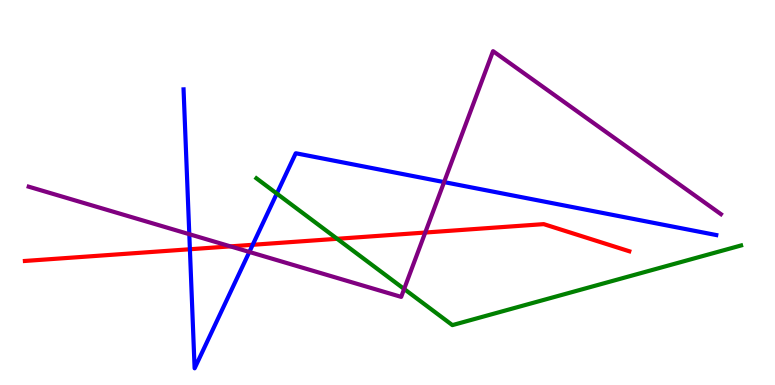[{'lines': ['blue', 'red'], 'intersections': [{'x': 2.45, 'y': 3.53}, {'x': 3.26, 'y': 3.64}]}, {'lines': ['green', 'red'], 'intersections': [{'x': 4.35, 'y': 3.8}]}, {'lines': ['purple', 'red'], 'intersections': [{'x': 2.97, 'y': 3.6}, {'x': 5.49, 'y': 3.96}]}, {'lines': ['blue', 'green'], 'intersections': [{'x': 3.57, 'y': 4.97}]}, {'lines': ['blue', 'purple'], 'intersections': [{'x': 2.44, 'y': 3.92}, {'x': 3.22, 'y': 3.46}, {'x': 5.73, 'y': 5.27}]}, {'lines': ['green', 'purple'], 'intersections': [{'x': 5.21, 'y': 2.49}]}]